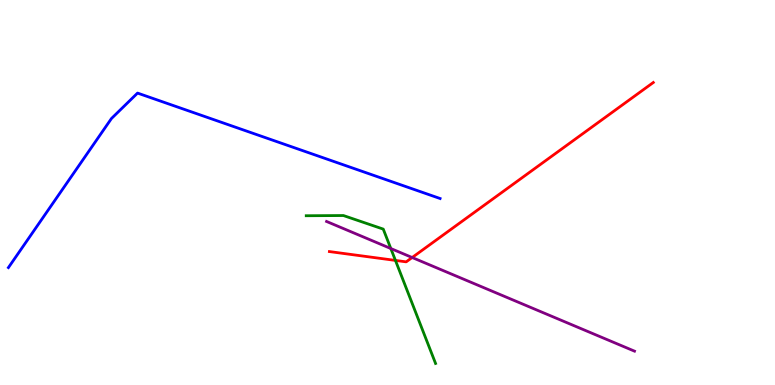[{'lines': ['blue', 'red'], 'intersections': []}, {'lines': ['green', 'red'], 'intersections': [{'x': 5.1, 'y': 3.24}]}, {'lines': ['purple', 'red'], 'intersections': [{'x': 5.32, 'y': 3.31}]}, {'lines': ['blue', 'green'], 'intersections': []}, {'lines': ['blue', 'purple'], 'intersections': []}, {'lines': ['green', 'purple'], 'intersections': [{'x': 5.04, 'y': 3.54}]}]